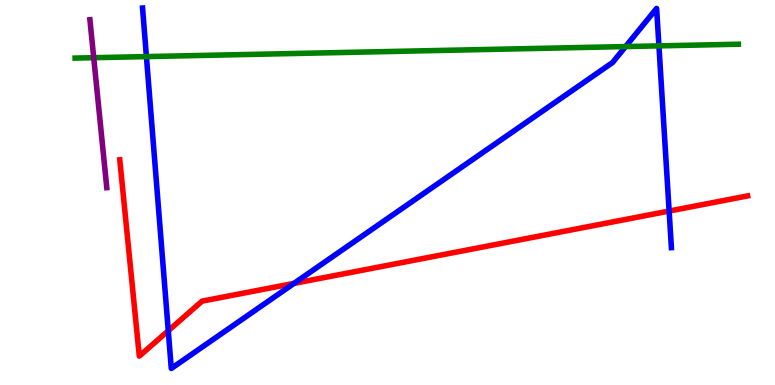[{'lines': ['blue', 'red'], 'intersections': [{'x': 2.17, 'y': 1.41}, {'x': 3.79, 'y': 2.64}, {'x': 8.63, 'y': 4.52}]}, {'lines': ['green', 'red'], 'intersections': []}, {'lines': ['purple', 'red'], 'intersections': []}, {'lines': ['blue', 'green'], 'intersections': [{'x': 1.89, 'y': 8.53}, {'x': 8.07, 'y': 8.79}, {'x': 8.5, 'y': 8.81}]}, {'lines': ['blue', 'purple'], 'intersections': []}, {'lines': ['green', 'purple'], 'intersections': [{'x': 1.21, 'y': 8.5}]}]